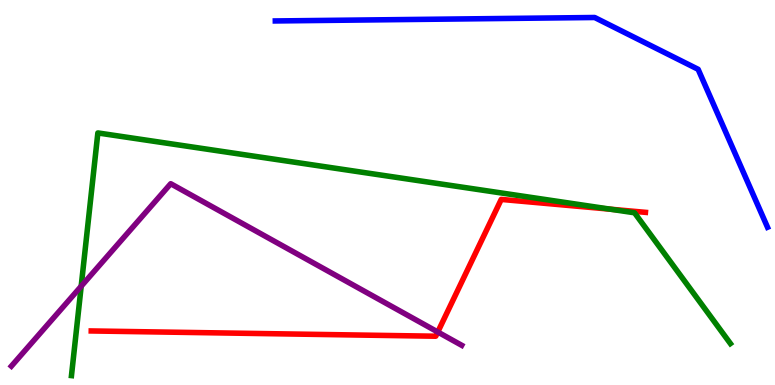[{'lines': ['blue', 'red'], 'intersections': []}, {'lines': ['green', 'red'], 'intersections': [{'x': 7.88, 'y': 4.57}]}, {'lines': ['purple', 'red'], 'intersections': [{'x': 5.65, 'y': 1.38}]}, {'lines': ['blue', 'green'], 'intersections': []}, {'lines': ['blue', 'purple'], 'intersections': []}, {'lines': ['green', 'purple'], 'intersections': [{'x': 1.05, 'y': 2.57}]}]